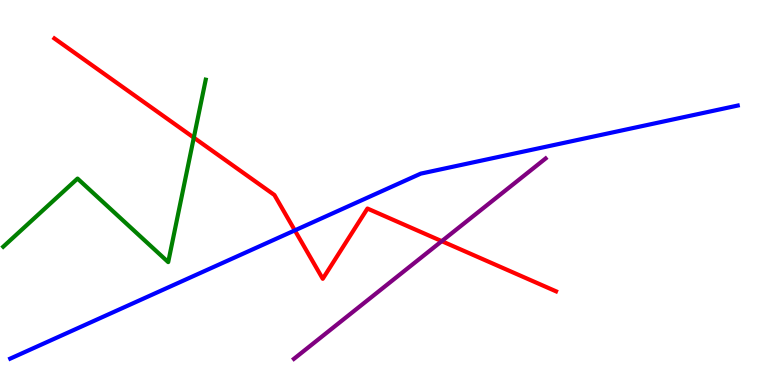[{'lines': ['blue', 'red'], 'intersections': [{'x': 3.8, 'y': 4.02}]}, {'lines': ['green', 'red'], 'intersections': [{'x': 2.5, 'y': 6.42}]}, {'lines': ['purple', 'red'], 'intersections': [{'x': 5.7, 'y': 3.74}]}, {'lines': ['blue', 'green'], 'intersections': []}, {'lines': ['blue', 'purple'], 'intersections': []}, {'lines': ['green', 'purple'], 'intersections': []}]